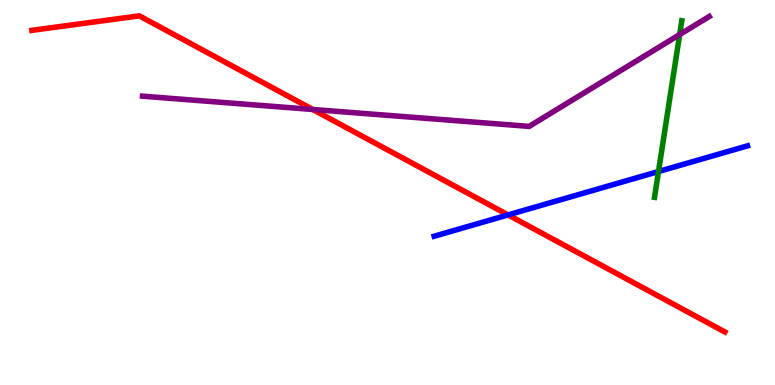[{'lines': ['blue', 'red'], 'intersections': [{'x': 6.56, 'y': 4.42}]}, {'lines': ['green', 'red'], 'intersections': []}, {'lines': ['purple', 'red'], 'intersections': [{'x': 4.04, 'y': 7.16}]}, {'lines': ['blue', 'green'], 'intersections': [{'x': 8.5, 'y': 5.54}]}, {'lines': ['blue', 'purple'], 'intersections': []}, {'lines': ['green', 'purple'], 'intersections': [{'x': 8.77, 'y': 9.1}]}]